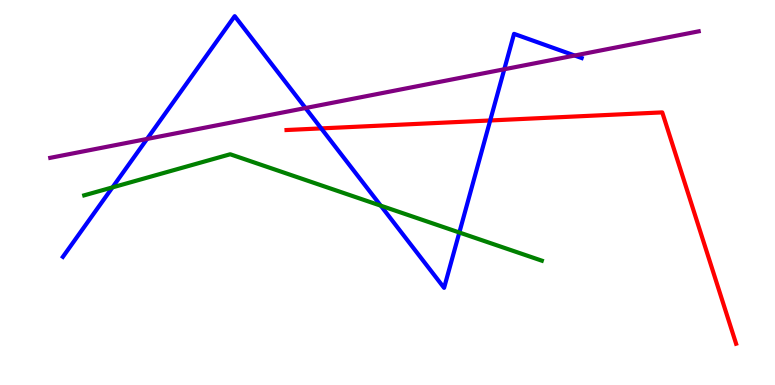[{'lines': ['blue', 'red'], 'intersections': [{'x': 4.14, 'y': 6.66}, {'x': 6.33, 'y': 6.87}]}, {'lines': ['green', 'red'], 'intersections': []}, {'lines': ['purple', 'red'], 'intersections': []}, {'lines': ['blue', 'green'], 'intersections': [{'x': 1.45, 'y': 5.13}, {'x': 4.91, 'y': 4.66}, {'x': 5.93, 'y': 3.96}]}, {'lines': ['blue', 'purple'], 'intersections': [{'x': 1.9, 'y': 6.39}, {'x': 3.94, 'y': 7.19}, {'x': 6.51, 'y': 8.2}, {'x': 7.42, 'y': 8.56}]}, {'lines': ['green', 'purple'], 'intersections': []}]